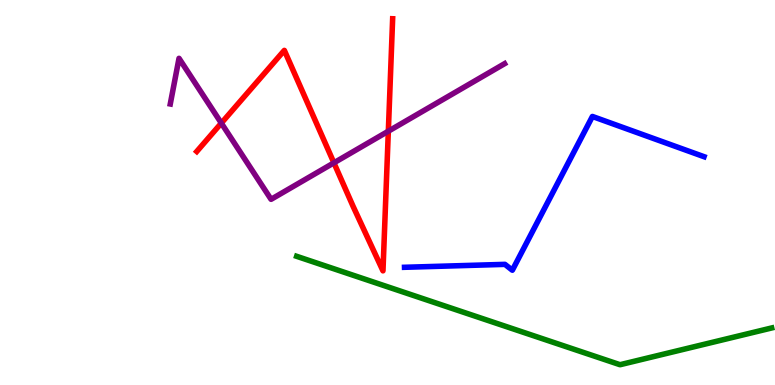[{'lines': ['blue', 'red'], 'intersections': []}, {'lines': ['green', 'red'], 'intersections': []}, {'lines': ['purple', 'red'], 'intersections': [{'x': 2.86, 'y': 6.8}, {'x': 4.31, 'y': 5.77}, {'x': 5.01, 'y': 6.59}]}, {'lines': ['blue', 'green'], 'intersections': []}, {'lines': ['blue', 'purple'], 'intersections': []}, {'lines': ['green', 'purple'], 'intersections': []}]